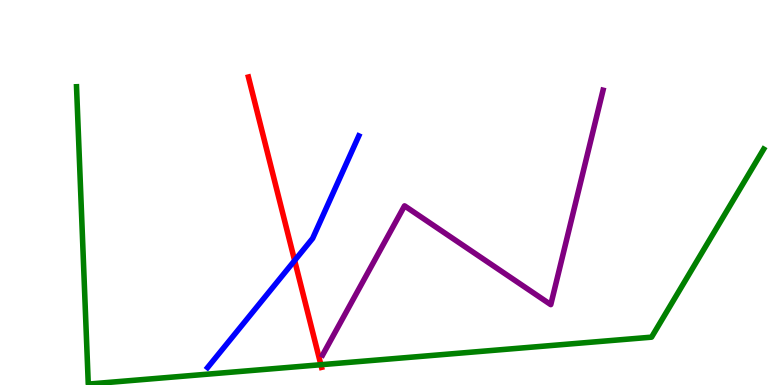[{'lines': ['blue', 'red'], 'intersections': [{'x': 3.8, 'y': 3.23}]}, {'lines': ['green', 'red'], 'intersections': [{'x': 4.14, 'y': 0.527}]}, {'lines': ['purple', 'red'], 'intersections': []}, {'lines': ['blue', 'green'], 'intersections': []}, {'lines': ['blue', 'purple'], 'intersections': []}, {'lines': ['green', 'purple'], 'intersections': []}]